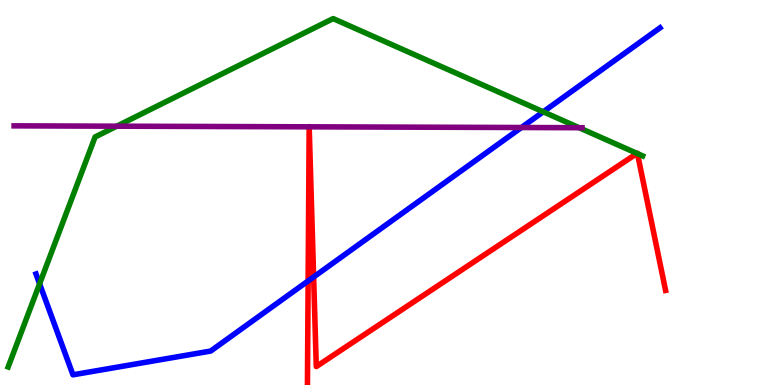[{'lines': ['blue', 'red'], 'intersections': [{'x': 3.98, 'y': 2.7}, {'x': 4.05, 'y': 2.81}]}, {'lines': ['green', 'red'], 'intersections': [{'x': 8.22, 'y': 6.02}, {'x': 8.22, 'y': 6.01}]}, {'lines': ['purple', 'red'], 'intersections': [{'x': 3.99, 'y': 6.71}, {'x': 3.99, 'y': 6.71}]}, {'lines': ['blue', 'green'], 'intersections': [{'x': 0.511, 'y': 2.63}, {'x': 7.01, 'y': 7.1}]}, {'lines': ['blue', 'purple'], 'intersections': [{'x': 6.73, 'y': 6.69}]}, {'lines': ['green', 'purple'], 'intersections': [{'x': 1.51, 'y': 6.72}, {'x': 7.47, 'y': 6.68}]}]